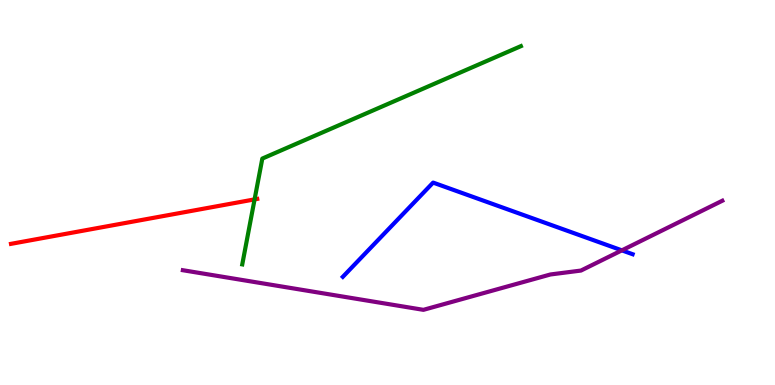[{'lines': ['blue', 'red'], 'intersections': []}, {'lines': ['green', 'red'], 'intersections': [{'x': 3.28, 'y': 4.82}]}, {'lines': ['purple', 'red'], 'intersections': []}, {'lines': ['blue', 'green'], 'intersections': []}, {'lines': ['blue', 'purple'], 'intersections': [{'x': 8.02, 'y': 3.5}]}, {'lines': ['green', 'purple'], 'intersections': []}]